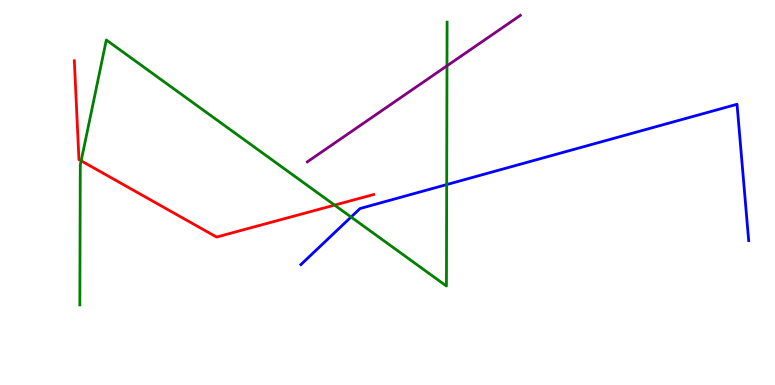[{'lines': ['blue', 'red'], 'intersections': []}, {'lines': ['green', 'red'], 'intersections': [{'x': 1.05, 'y': 5.82}, {'x': 4.32, 'y': 4.67}]}, {'lines': ['purple', 'red'], 'intersections': []}, {'lines': ['blue', 'green'], 'intersections': [{'x': 4.53, 'y': 4.36}, {'x': 5.76, 'y': 5.21}]}, {'lines': ['blue', 'purple'], 'intersections': []}, {'lines': ['green', 'purple'], 'intersections': [{'x': 5.77, 'y': 8.29}]}]